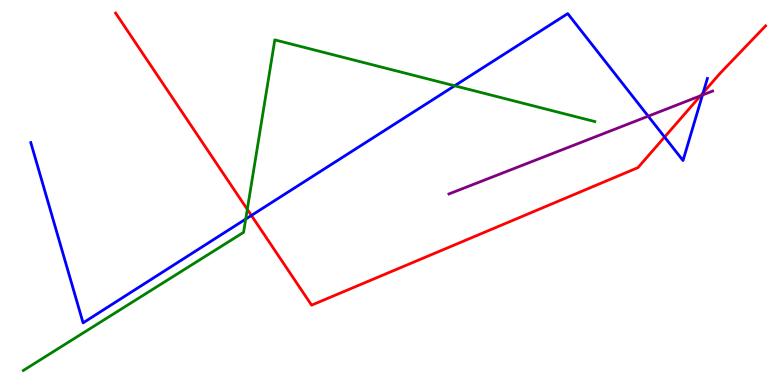[{'lines': ['blue', 'red'], 'intersections': [{'x': 3.24, 'y': 4.4}, {'x': 8.58, 'y': 6.44}, {'x': 9.07, 'y': 7.59}]}, {'lines': ['green', 'red'], 'intersections': [{'x': 3.19, 'y': 4.56}]}, {'lines': ['purple', 'red'], 'intersections': [{'x': 9.04, 'y': 7.51}]}, {'lines': ['blue', 'green'], 'intersections': [{'x': 3.17, 'y': 4.31}, {'x': 5.87, 'y': 7.77}]}, {'lines': ['blue', 'purple'], 'intersections': [{'x': 8.36, 'y': 6.98}, {'x': 9.06, 'y': 7.53}]}, {'lines': ['green', 'purple'], 'intersections': []}]